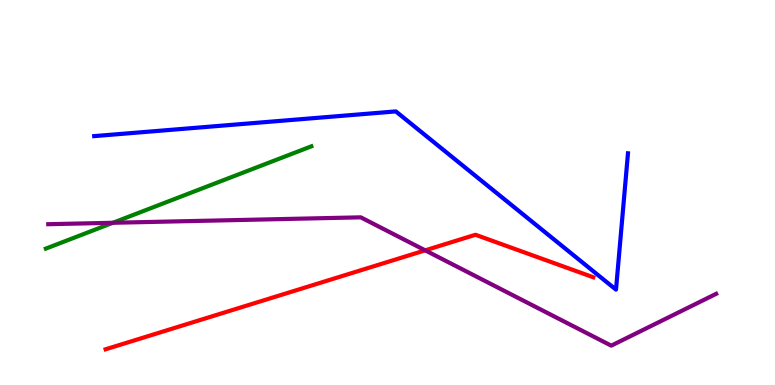[{'lines': ['blue', 'red'], 'intersections': []}, {'lines': ['green', 'red'], 'intersections': []}, {'lines': ['purple', 'red'], 'intersections': [{'x': 5.49, 'y': 3.5}]}, {'lines': ['blue', 'green'], 'intersections': []}, {'lines': ['blue', 'purple'], 'intersections': []}, {'lines': ['green', 'purple'], 'intersections': [{'x': 1.46, 'y': 4.21}]}]